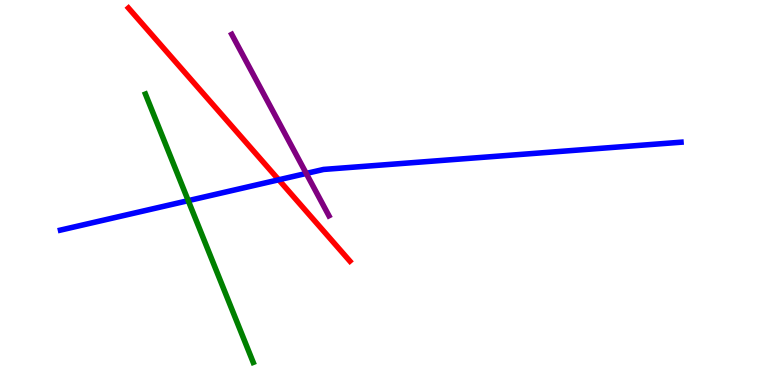[{'lines': ['blue', 'red'], 'intersections': [{'x': 3.6, 'y': 5.33}]}, {'lines': ['green', 'red'], 'intersections': []}, {'lines': ['purple', 'red'], 'intersections': []}, {'lines': ['blue', 'green'], 'intersections': [{'x': 2.43, 'y': 4.79}]}, {'lines': ['blue', 'purple'], 'intersections': [{'x': 3.95, 'y': 5.5}]}, {'lines': ['green', 'purple'], 'intersections': []}]